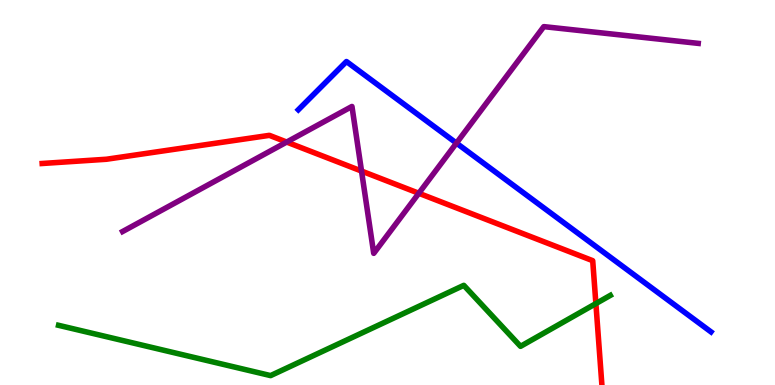[{'lines': ['blue', 'red'], 'intersections': []}, {'lines': ['green', 'red'], 'intersections': [{'x': 7.69, 'y': 2.11}]}, {'lines': ['purple', 'red'], 'intersections': [{'x': 3.7, 'y': 6.31}, {'x': 4.66, 'y': 5.56}, {'x': 5.4, 'y': 4.98}]}, {'lines': ['blue', 'green'], 'intersections': []}, {'lines': ['blue', 'purple'], 'intersections': [{'x': 5.89, 'y': 6.28}]}, {'lines': ['green', 'purple'], 'intersections': []}]